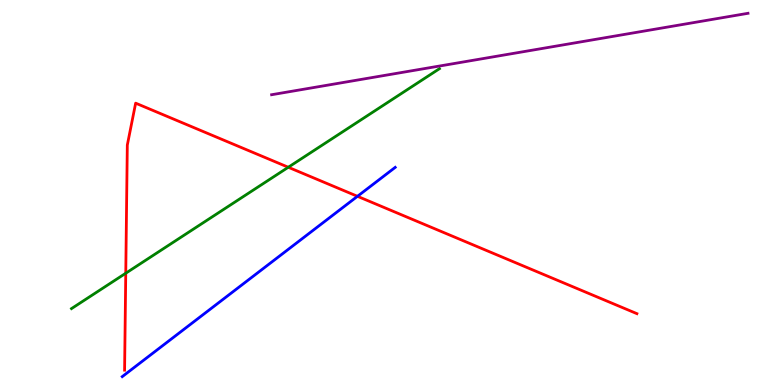[{'lines': ['blue', 'red'], 'intersections': [{'x': 4.61, 'y': 4.9}]}, {'lines': ['green', 'red'], 'intersections': [{'x': 1.62, 'y': 2.9}, {'x': 3.72, 'y': 5.66}]}, {'lines': ['purple', 'red'], 'intersections': []}, {'lines': ['blue', 'green'], 'intersections': []}, {'lines': ['blue', 'purple'], 'intersections': []}, {'lines': ['green', 'purple'], 'intersections': []}]